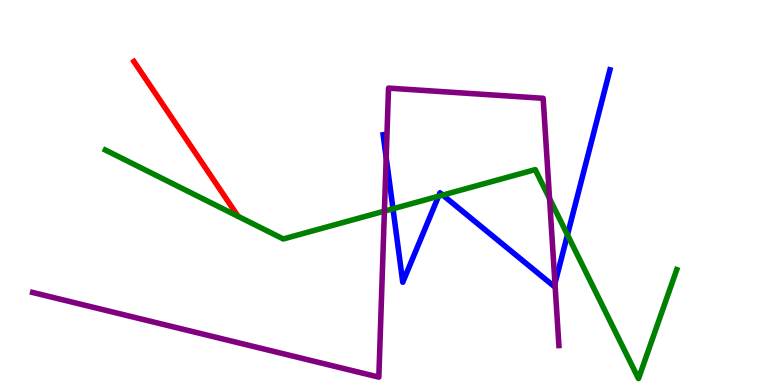[{'lines': ['blue', 'red'], 'intersections': []}, {'lines': ['green', 'red'], 'intersections': []}, {'lines': ['purple', 'red'], 'intersections': []}, {'lines': ['blue', 'green'], 'intersections': [{'x': 5.07, 'y': 4.58}, {'x': 5.66, 'y': 4.9}, {'x': 5.71, 'y': 4.93}, {'x': 7.32, 'y': 3.9}]}, {'lines': ['blue', 'purple'], 'intersections': [{'x': 4.98, 'y': 5.91}, {'x': 7.16, 'y': 2.64}]}, {'lines': ['green', 'purple'], 'intersections': [{'x': 4.96, 'y': 4.52}, {'x': 7.09, 'y': 4.84}]}]